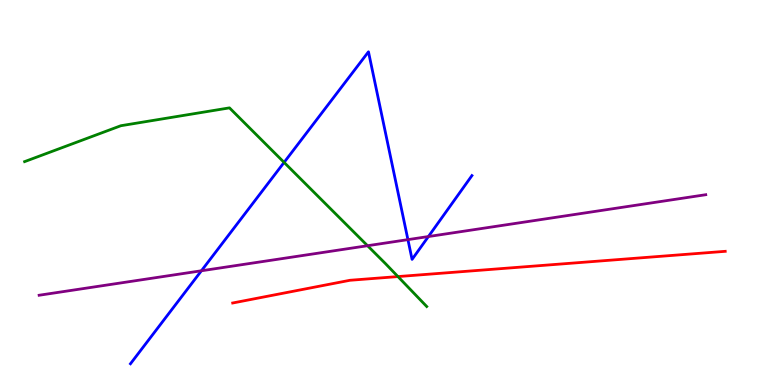[{'lines': ['blue', 'red'], 'intersections': []}, {'lines': ['green', 'red'], 'intersections': [{'x': 5.13, 'y': 2.82}]}, {'lines': ['purple', 'red'], 'intersections': []}, {'lines': ['blue', 'green'], 'intersections': [{'x': 3.67, 'y': 5.78}]}, {'lines': ['blue', 'purple'], 'intersections': [{'x': 2.6, 'y': 2.97}, {'x': 5.26, 'y': 3.78}, {'x': 5.53, 'y': 3.86}]}, {'lines': ['green', 'purple'], 'intersections': [{'x': 4.74, 'y': 3.62}]}]